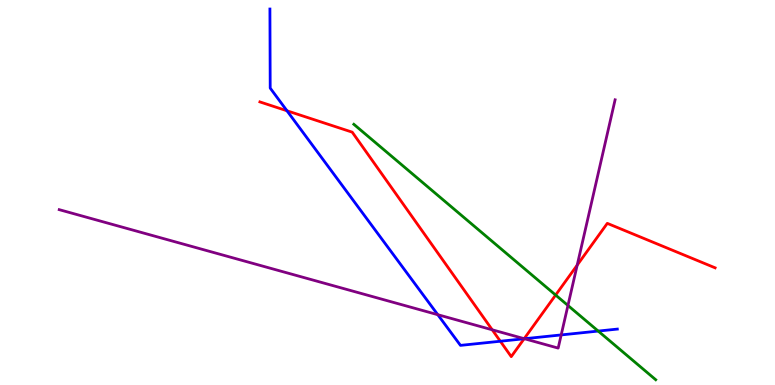[{'lines': ['blue', 'red'], 'intersections': [{'x': 3.7, 'y': 7.12}, {'x': 6.46, 'y': 1.14}, {'x': 6.76, 'y': 1.2}]}, {'lines': ['green', 'red'], 'intersections': [{'x': 7.17, 'y': 2.34}]}, {'lines': ['purple', 'red'], 'intersections': [{'x': 6.35, 'y': 1.43}, {'x': 6.76, 'y': 1.2}, {'x': 7.45, 'y': 3.11}]}, {'lines': ['blue', 'green'], 'intersections': [{'x': 7.72, 'y': 1.4}]}, {'lines': ['blue', 'purple'], 'intersections': [{'x': 5.65, 'y': 1.83}, {'x': 6.77, 'y': 1.2}, {'x': 7.24, 'y': 1.3}]}, {'lines': ['green', 'purple'], 'intersections': [{'x': 7.33, 'y': 2.07}]}]